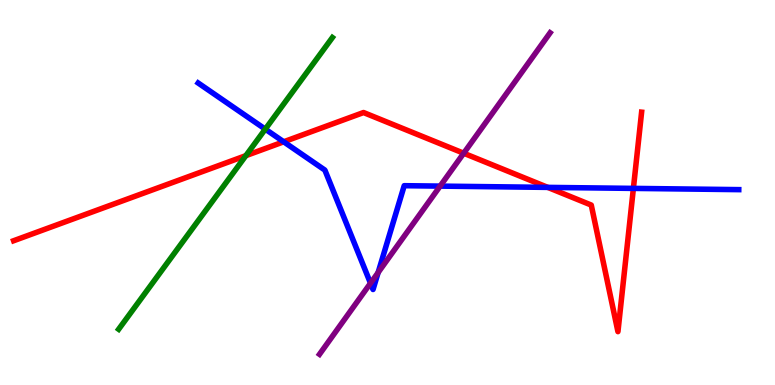[{'lines': ['blue', 'red'], 'intersections': [{'x': 3.66, 'y': 6.32}, {'x': 7.07, 'y': 5.13}, {'x': 8.17, 'y': 5.11}]}, {'lines': ['green', 'red'], 'intersections': [{'x': 3.17, 'y': 5.96}]}, {'lines': ['purple', 'red'], 'intersections': [{'x': 5.98, 'y': 6.02}]}, {'lines': ['blue', 'green'], 'intersections': [{'x': 3.42, 'y': 6.65}]}, {'lines': ['blue', 'purple'], 'intersections': [{'x': 4.78, 'y': 2.64}, {'x': 4.88, 'y': 2.92}, {'x': 5.68, 'y': 5.17}]}, {'lines': ['green', 'purple'], 'intersections': []}]